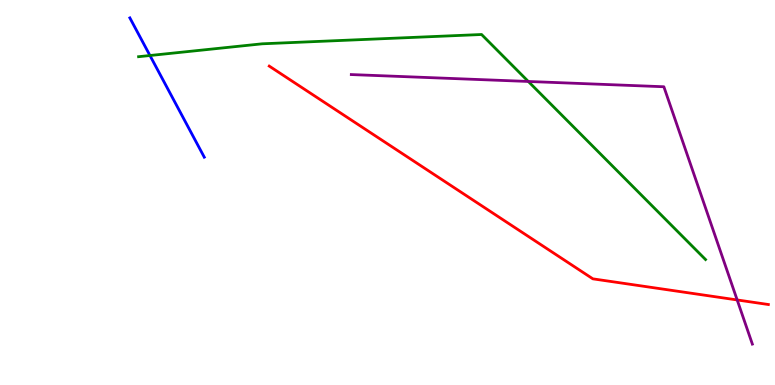[{'lines': ['blue', 'red'], 'intersections': []}, {'lines': ['green', 'red'], 'intersections': []}, {'lines': ['purple', 'red'], 'intersections': [{'x': 9.51, 'y': 2.21}]}, {'lines': ['blue', 'green'], 'intersections': [{'x': 1.93, 'y': 8.56}]}, {'lines': ['blue', 'purple'], 'intersections': []}, {'lines': ['green', 'purple'], 'intersections': [{'x': 6.82, 'y': 7.88}]}]